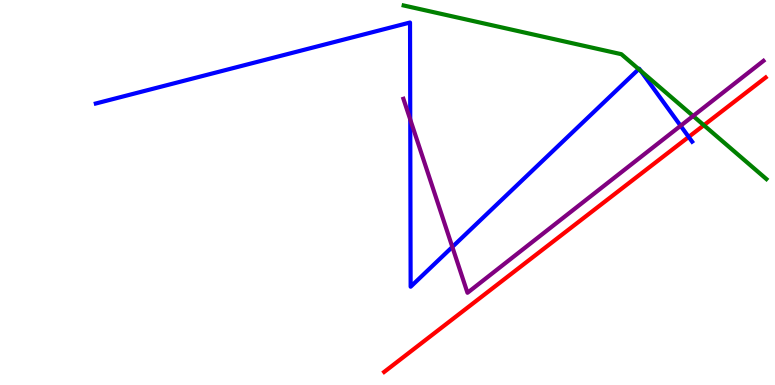[{'lines': ['blue', 'red'], 'intersections': [{'x': 8.89, 'y': 6.44}]}, {'lines': ['green', 'red'], 'intersections': [{'x': 9.08, 'y': 6.75}]}, {'lines': ['purple', 'red'], 'intersections': []}, {'lines': ['blue', 'green'], 'intersections': [{'x': 8.24, 'y': 8.2}, {'x': 8.27, 'y': 8.16}]}, {'lines': ['blue', 'purple'], 'intersections': [{'x': 5.29, 'y': 6.9}, {'x': 5.84, 'y': 3.59}, {'x': 8.78, 'y': 6.73}]}, {'lines': ['green', 'purple'], 'intersections': [{'x': 8.94, 'y': 6.99}]}]